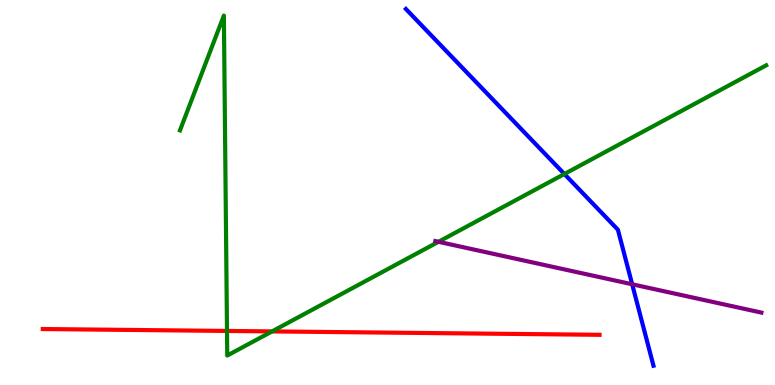[{'lines': ['blue', 'red'], 'intersections': []}, {'lines': ['green', 'red'], 'intersections': [{'x': 2.93, 'y': 1.4}, {'x': 3.51, 'y': 1.39}]}, {'lines': ['purple', 'red'], 'intersections': []}, {'lines': ['blue', 'green'], 'intersections': [{'x': 7.28, 'y': 5.48}]}, {'lines': ['blue', 'purple'], 'intersections': [{'x': 8.16, 'y': 2.62}]}, {'lines': ['green', 'purple'], 'intersections': [{'x': 5.66, 'y': 3.72}]}]